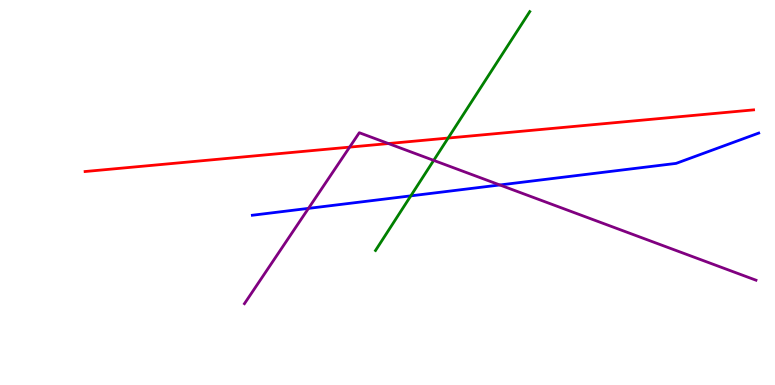[{'lines': ['blue', 'red'], 'intersections': []}, {'lines': ['green', 'red'], 'intersections': [{'x': 5.78, 'y': 6.41}]}, {'lines': ['purple', 'red'], 'intersections': [{'x': 4.51, 'y': 6.18}, {'x': 5.01, 'y': 6.27}]}, {'lines': ['blue', 'green'], 'intersections': [{'x': 5.3, 'y': 4.91}]}, {'lines': ['blue', 'purple'], 'intersections': [{'x': 3.98, 'y': 4.59}, {'x': 6.45, 'y': 5.2}]}, {'lines': ['green', 'purple'], 'intersections': [{'x': 5.6, 'y': 5.83}]}]